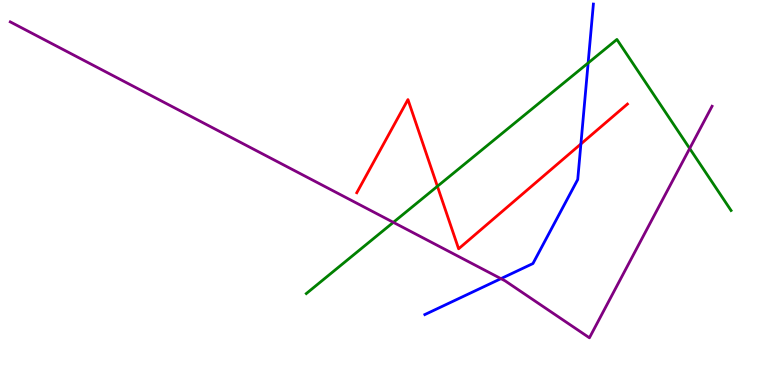[{'lines': ['blue', 'red'], 'intersections': [{'x': 7.5, 'y': 6.26}]}, {'lines': ['green', 'red'], 'intersections': [{'x': 5.64, 'y': 5.16}]}, {'lines': ['purple', 'red'], 'intersections': []}, {'lines': ['blue', 'green'], 'intersections': [{'x': 7.59, 'y': 8.36}]}, {'lines': ['blue', 'purple'], 'intersections': [{'x': 6.46, 'y': 2.76}]}, {'lines': ['green', 'purple'], 'intersections': [{'x': 5.08, 'y': 4.22}, {'x': 8.9, 'y': 6.14}]}]